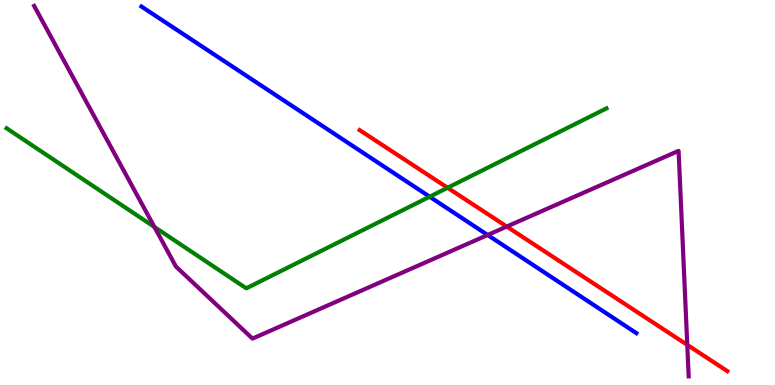[{'lines': ['blue', 'red'], 'intersections': []}, {'lines': ['green', 'red'], 'intersections': [{'x': 5.78, 'y': 5.12}]}, {'lines': ['purple', 'red'], 'intersections': [{'x': 6.54, 'y': 4.12}, {'x': 8.87, 'y': 1.04}]}, {'lines': ['blue', 'green'], 'intersections': [{'x': 5.54, 'y': 4.89}]}, {'lines': ['blue', 'purple'], 'intersections': [{'x': 6.29, 'y': 3.9}]}, {'lines': ['green', 'purple'], 'intersections': [{'x': 1.99, 'y': 4.11}]}]